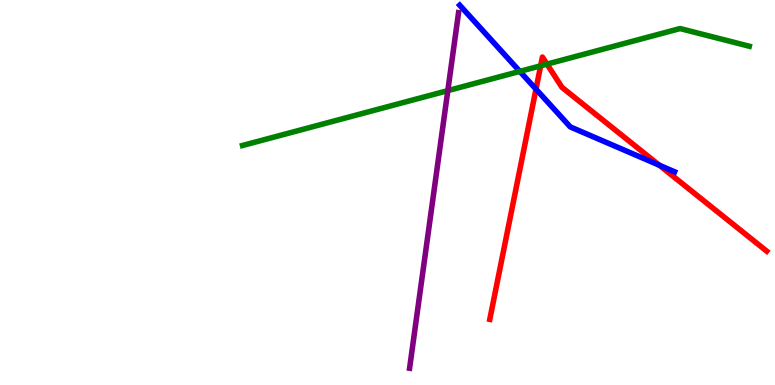[{'lines': ['blue', 'red'], 'intersections': [{'x': 6.92, 'y': 7.68}, {'x': 8.51, 'y': 5.71}]}, {'lines': ['green', 'red'], 'intersections': [{'x': 6.98, 'y': 8.29}, {'x': 7.06, 'y': 8.33}]}, {'lines': ['purple', 'red'], 'intersections': []}, {'lines': ['blue', 'green'], 'intersections': [{'x': 6.71, 'y': 8.15}]}, {'lines': ['blue', 'purple'], 'intersections': []}, {'lines': ['green', 'purple'], 'intersections': [{'x': 5.78, 'y': 7.65}]}]